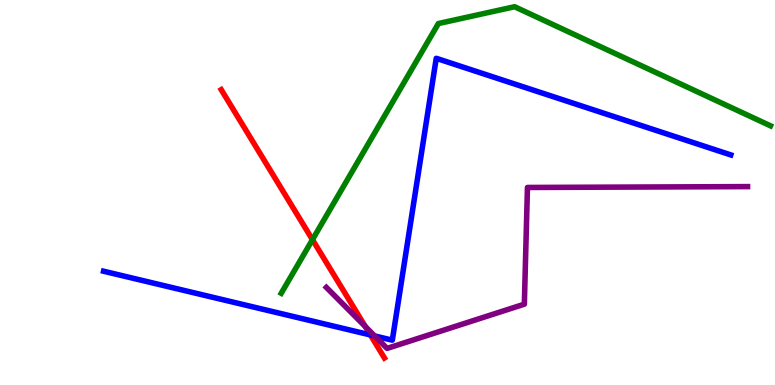[{'lines': ['blue', 'red'], 'intersections': [{'x': 4.78, 'y': 1.3}]}, {'lines': ['green', 'red'], 'intersections': [{'x': 4.03, 'y': 3.77}]}, {'lines': ['purple', 'red'], 'intersections': [{'x': 4.71, 'y': 1.52}]}, {'lines': ['blue', 'green'], 'intersections': []}, {'lines': ['blue', 'purple'], 'intersections': [{'x': 4.83, 'y': 1.27}]}, {'lines': ['green', 'purple'], 'intersections': []}]